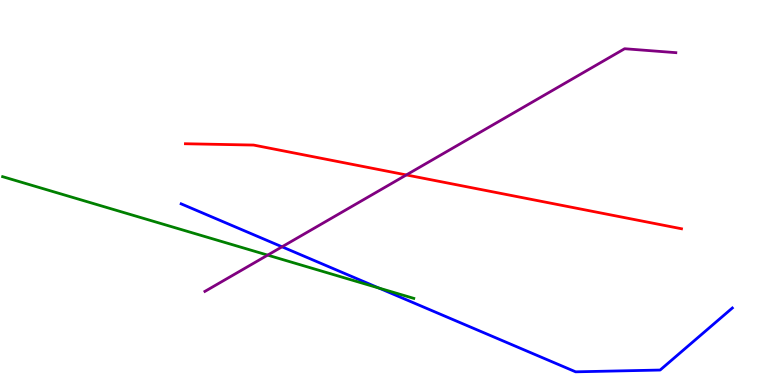[{'lines': ['blue', 'red'], 'intersections': []}, {'lines': ['green', 'red'], 'intersections': []}, {'lines': ['purple', 'red'], 'intersections': [{'x': 5.24, 'y': 5.46}]}, {'lines': ['blue', 'green'], 'intersections': [{'x': 4.89, 'y': 2.52}]}, {'lines': ['blue', 'purple'], 'intersections': [{'x': 3.64, 'y': 3.59}]}, {'lines': ['green', 'purple'], 'intersections': [{'x': 3.45, 'y': 3.37}]}]